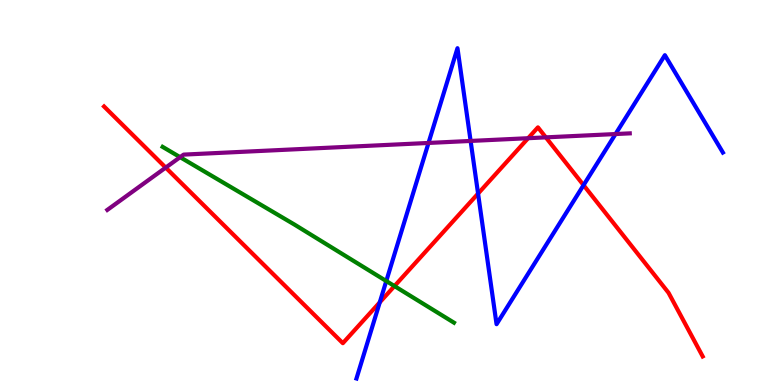[{'lines': ['blue', 'red'], 'intersections': [{'x': 4.9, 'y': 2.15}, {'x': 6.17, 'y': 4.97}, {'x': 7.53, 'y': 5.19}]}, {'lines': ['green', 'red'], 'intersections': [{'x': 5.09, 'y': 2.57}]}, {'lines': ['purple', 'red'], 'intersections': [{'x': 2.14, 'y': 5.65}, {'x': 6.81, 'y': 6.41}, {'x': 7.04, 'y': 6.43}]}, {'lines': ['blue', 'green'], 'intersections': [{'x': 4.98, 'y': 2.7}]}, {'lines': ['blue', 'purple'], 'intersections': [{'x': 5.53, 'y': 6.29}, {'x': 6.07, 'y': 6.34}, {'x': 7.94, 'y': 6.52}]}, {'lines': ['green', 'purple'], 'intersections': [{'x': 2.32, 'y': 5.92}]}]